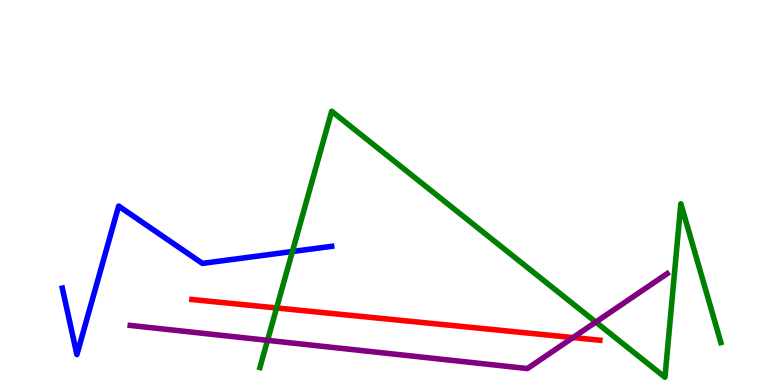[{'lines': ['blue', 'red'], 'intersections': []}, {'lines': ['green', 'red'], 'intersections': [{'x': 3.57, 'y': 2.0}]}, {'lines': ['purple', 'red'], 'intersections': [{'x': 7.39, 'y': 1.23}]}, {'lines': ['blue', 'green'], 'intersections': [{'x': 3.77, 'y': 3.47}]}, {'lines': ['blue', 'purple'], 'intersections': []}, {'lines': ['green', 'purple'], 'intersections': [{'x': 3.45, 'y': 1.16}, {'x': 7.69, 'y': 1.63}]}]